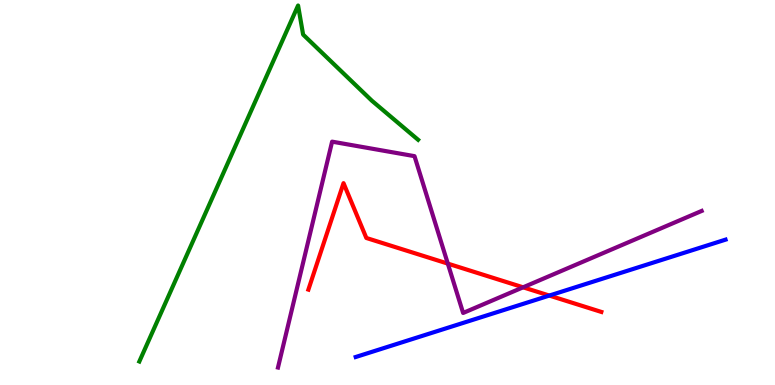[{'lines': ['blue', 'red'], 'intersections': [{'x': 7.09, 'y': 2.32}]}, {'lines': ['green', 'red'], 'intersections': []}, {'lines': ['purple', 'red'], 'intersections': [{'x': 5.78, 'y': 3.15}, {'x': 6.75, 'y': 2.54}]}, {'lines': ['blue', 'green'], 'intersections': []}, {'lines': ['blue', 'purple'], 'intersections': []}, {'lines': ['green', 'purple'], 'intersections': []}]